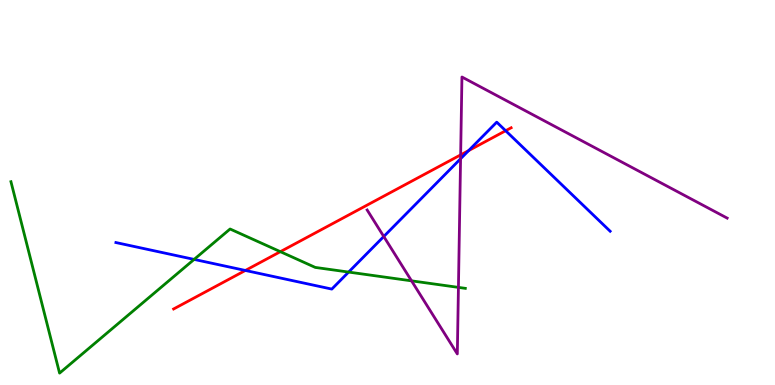[{'lines': ['blue', 'red'], 'intersections': [{'x': 3.17, 'y': 2.98}, {'x': 6.05, 'y': 6.09}, {'x': 6.52, 'y': 6.6}]}, {'lines': ['green', 'red'], 'intersections': [{'x': 3.62, 'y': 3.46}]}, {'lines': ['purple', 'red'], 'intersections': [{'x': 5.94, 'y': 5.98}]}, {'lines': ['blue', 'green'], 'intersections': [{'x': 2.5, 'y': 3.26}, {'x': 4.5, 'y': 2.93}]}, {'lines': ['blue', 'purple'], 'intersections': [{'x': 4.95, 'y': 3.86}, {'x': 5.94, 'y': 5.88}]}, {'lines': ['green', 'purple'], 'intersections': [{'x': 5.31, 'y': 2.71}, {'x': 5.92, 'y': 2.54}]}]